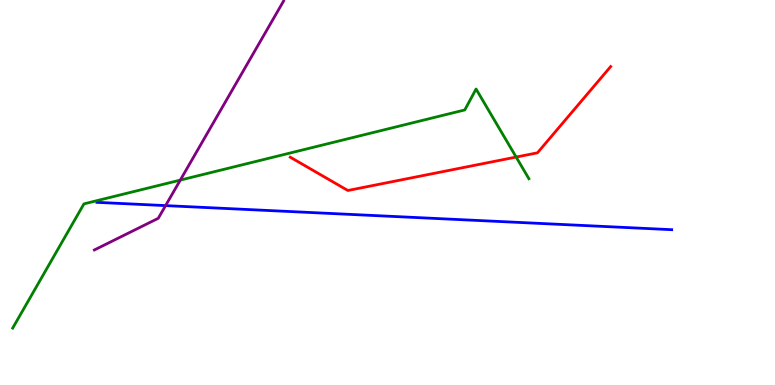[{'lines': ['blue', 'red'], 'intersections': []}, {'lines': ['green', 'red'], 'intersections': [{'x': 6.66, 'y': 5.92}]}, {'lines': ['purple', 'red'], 'intersections': []}, {'lines': ['blue', 'green'], 'intersections': []}, {'lines': ['blue', 'purple'], 'intersections': [{'x': 2.14, 'y': 4.66}]}, {'lines': ['green', 'purple'], 'intersections': [{'x': 2.33, 'y': 5.32}]}]